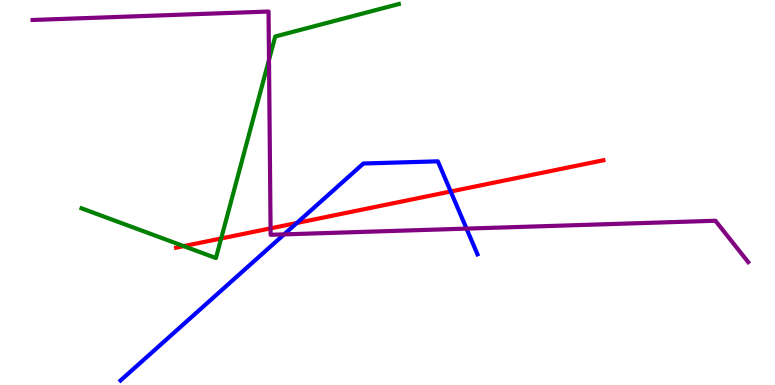[{'lines': ['blue', 'red'], 'intersections': [{'x': 3.83, 'y': 4.21}, {'x': 5.82, 'y': 5.03}]}, {'lines': ['green', 'red'], 'intersections': [{'x': 2.37, 'y': 3.61}, {'x': 2.85, 'y': 3.81}]}, {'lines': ['purple', 'red'], 'intersections': [{'x': 3.49, 'y': 4.07}]}, {'lines': ['blue', 'green'], 'intersections': []}, {'lines': ['blue', 'purple'], 'intersections': [{'x': 3.67, 'y': 3.91}, {'x': 6.02, 'y': 4.06}]}, {'lines': ['green', 'purple'], 'intersections': [{'x': 3.47, 'y': 8.45}]}]